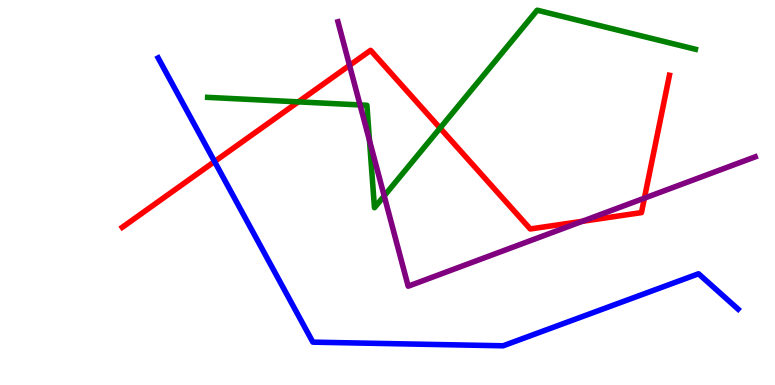[{'lines': ['blue', 'red'], 'intersections': [{'x': 2.77, 'y': 5.8}]}, {'lines': ['green', 'red'], 'intersections': [{'x': 3.85, 'y': 7.35}, {'x': 5.68, 'y': 6.67}]}, {'lines': ['purple', 'red'], 'intersections': [{'x': 4.51, 'y': 8.3}, {'x': 7.51, 'y': 4.25}, {'x': 8.31, 'y': 4.85}]}, {'lines': ['blue', 'green'], 'intersections': []}, {'lines': ['blue', 'purple'], 'intersections': []}, {'lines': ['green', 'purple'], 'intersections': [{'x': 4.65, 'y': 7.27}, {'x': 4.77, 'y': 6.35}, {'x': 4.96, 'y': 4.91}]}]